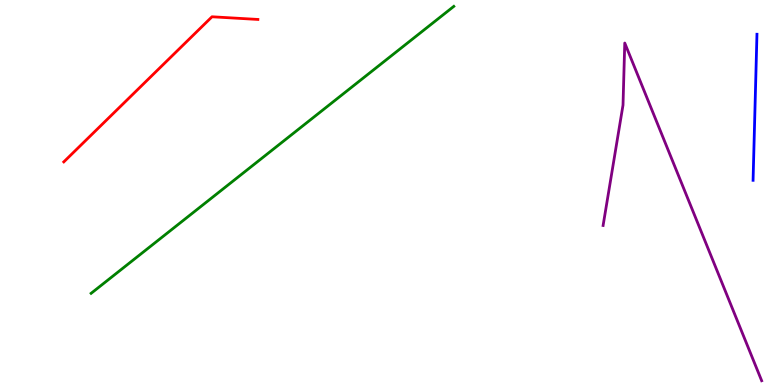[{'lines': ['blue', 'red'], 'intersections': []}, {'lines': ['green', 'red'], 'intersections': []}, {'lines': ['purple', 'red'], 'intersections': []}, {'lines': ['blue', 'green'], 'intersections': []}, {'lines': ['blue', 'purple'], 'intersections': []}, {'lines': ['green', 'purple'], 'intersections': []}]